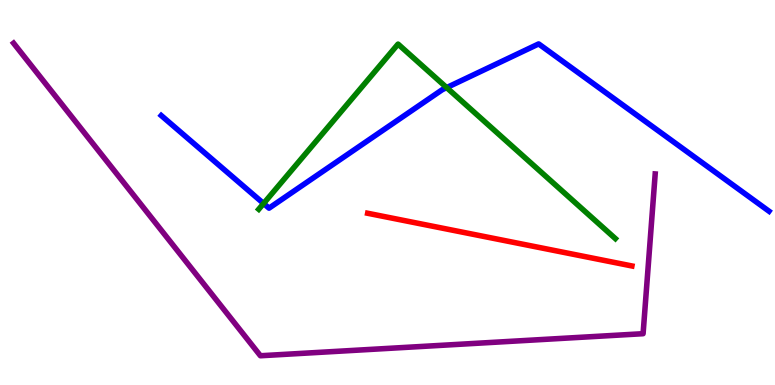[{'lines': ['blue', 'red'], 'intersections': []}, {'lines': ['green', 'red'], 'intersections': []}, {'lines': ['purple', 'red'], 'intersections': []}, {'lines': ['blue', 'green'], 'intersections': [{'x': 3.4, 'y': 4.71}, {'x': 5.76, 'y': 7.72}]}, {'lines': ['blue', 'purple'], 'intersections': []}, {'lines': ['green', 'purple'], 'intersections': []}]